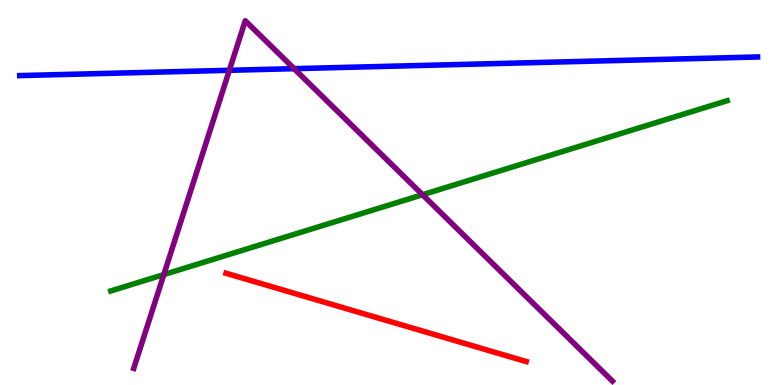[{'lines': ['blue', 'red'], 'intersections': []}, {'lines': ['green', 'red'], 'intersections': []}, {'lines': ['purple', 'red'], 'intersections': []}, {'lines': ['blue', 'green'], 'intersections': []}, {'lines': ['blue', 'purple'], 'intersections': [{'x': 2.96, 'y': 8.17}, {'x': 3.79, 'y': 8.22}]}, {'lines': ['green', 'purple'], 'intersections': [{'x': 2.11, 'y': 2.87}, {'x': 5.45, 'y': 4.94}]}]